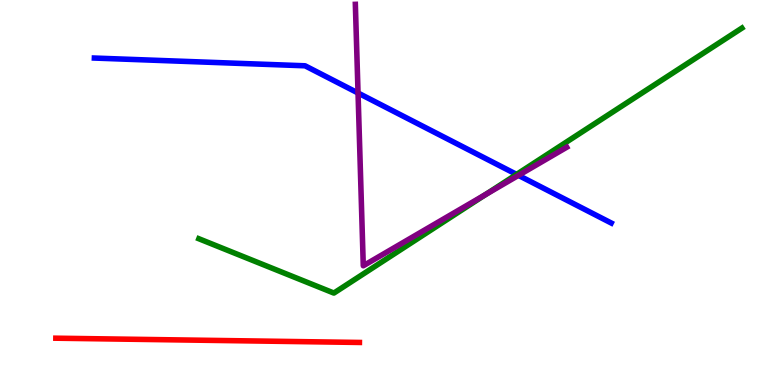[{'lines': ['blue', 'red'], 'intersections': []}, {'lines': ['green', 'red'], 'intersections': []}, {'lines': ['purple', 'red'], 'intersections': []}, {'lines': ['blue', 'green'], 'intersections': [{'x': 6.67, 'y': 5.47}]}, {'lines': ['blue', 'purple'], 'intersections': [{'x': 4.62, 'y': 7.58}, {'x': 6.69, 'y': 5.44}]}, {'lines': ['green', 'purple'], 'intersections': [{'x': 6.27, 'y': 4.95}]}]